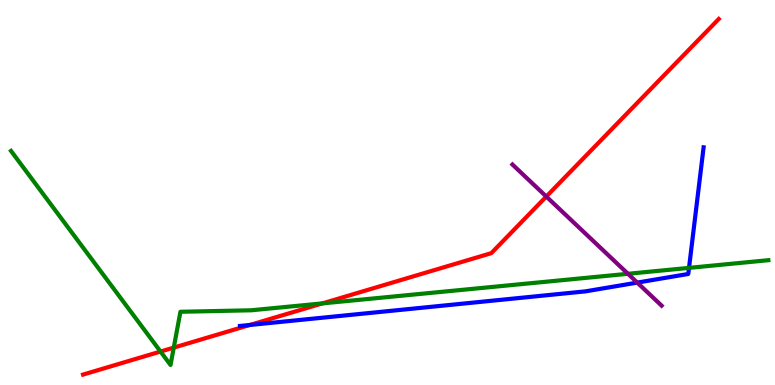[{'lines': ['blue', 'red'], 'intersections': [{'x': 3.22, 'y': 1.56}]}, {'lines': ['green', 'red'], 'intersections': [{'x': 2.07, 'y': 0.869}, {'x': 2.24, 'y': 0.971}, {'x': 4.16, 'y': 2.12}]}, {'lines': ['purple', 'red'], 'intersections': [{'x': 7.05, 'y': 4.89}]}, {'lines': ['blue', 'green'], 'intersections': [{'x': 8.89, 'y': 3.04}]}, {'lines': ['blue', 'purple'], 'intersections': [{'x': 8.22, 'y': 2.66}]}, {'lines': ['green', 'purple'], 'intersections': [{'x': 8.1, 'y': 2.89}]}]